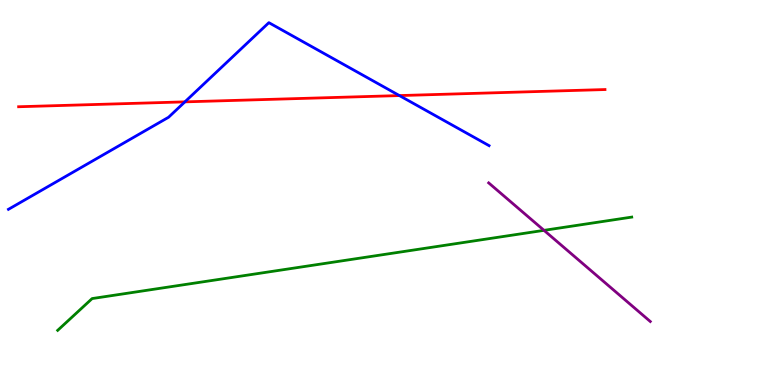[{'lines': ['blue', 'red'], 'intersections': [{'x': 2.39, 'y': 7.35}, {'x': 5.15, 'y': 7.52}]}, {'lines': ['green', 'red'], 'intersections': []}, {'lines': ['purple', 'red'], 'intersections': []}, {'lines': ['blue', 'green'], 'intersections': []}, {'lines': ['blue', 'purple'], 'intersections': []}, {'lines': ['green', 'purple'], 'intersections': [{'x': 7.02, 'y': 4.02}]}]